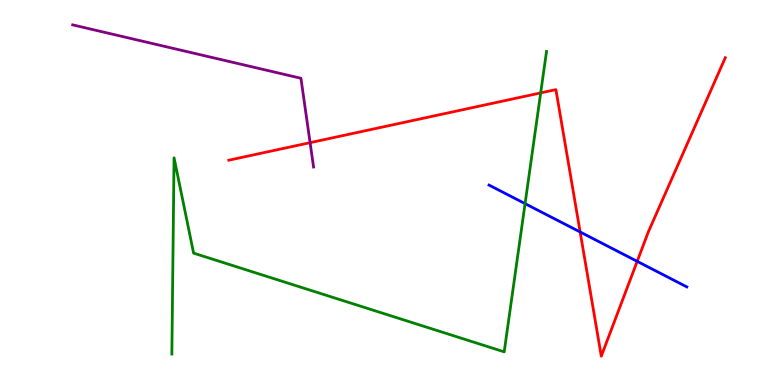[{'lines': ['blue', 'red'], 'intersections': [{'x': 7.49, 'y': 3.97}, {'x': 8.22, 'y': 3.21}]}, {'lines': ['green', 'red'], 'intersections': [{'x': 6.98, 'y': 7.59}]}, {'lines': ['purple', 'red'], 'intersections': [{'x': 4.0, 'y': 6.29}]}, {'lines': ['blue', 'green'], 'intersections': [{'x': 6.78, 'y': 4.71}]}, {'lines': ['blue', 'purple'], 'intersections': []}, {'lines': ['green', 'purple'], 'intersections': []}]